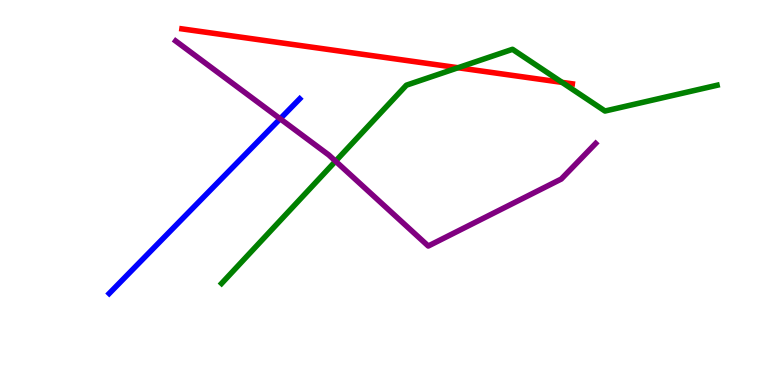[{'lines': ['blue', 'red'], 'intersections': []}, {'lines': ['green', 'red'], 'intersections': [{'x': 5.91, 'y': 8.24}, {'x': 7.25, 'y': 7.86}]}, {'lines': ['purple', 'red'], 'intersections': []}, {'lines': ['blue', 'green'], 'intersections': []}, {'lines': ['blue', 'purple'], 'intersections': [{'x': 3.62, 'y': 6.91}]}, {'lines': ['green', 'purple'], 'intersections': [{'x': 4.33, 'y': 5.81}]}]